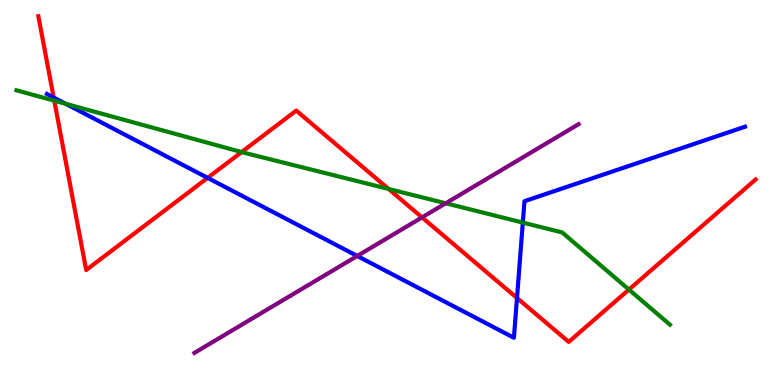[{'lines': ['blue', 'red'], 'intersections': [{'x': 0.693, 'y': 7.47}, {'x': 2.68, 'y': 5.38}, {'x': 6.67, 'y': 2.26}]}, {'lines': ['green', 'red'], 'intersections': [{'x': 0.7, 'y': 7.38}, {'x': 3.12, 'y': 6.05}, {'x': 5.01, 'y': 5.09}, {'x': 8.12, 'y': 2.48}]}, {'lines': ['purple', 'red'], 'intersections': [{'x': 5.45, 'y': 4.35}]}, {'lines': ['blue', 'green'], 'intersections': [{'x': 0.849, 'y': 7.3}, {'x': 6.75, 'y': 4.22}]}, {'lines': ['blue', 'purple'], 'intersections': [{'x': 4.61, 'y': 3.35}]}, {'lines': ['green', 'purple'], 'intersections': [{'x': 5.75, 'y': 4.72}]}]